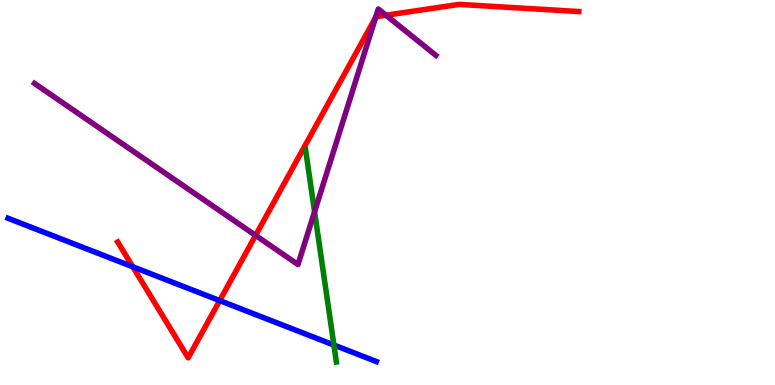[{'lines': ['blue', 'red'], 'intersections': [{'x': 1.71, 'y': 3.07}, {'x': 2.83, 'y': 2.19}]}, {'lines': ['green', 'red'], 'intersections': []}, {'lines': ['purple', 'red'], 'intersections': [{'x': 3.3, 'y': 3.89}, {'x': 4.85, 'y': 9.55}, {'x': 4.98, 'y': 9.6}]}, {'lines': ['blue', 'green'], 'intersections': [{'x': 4.31, 'y': 1.04}]}, {'lines': ['blue', 'purple'], 'intersections': []}, {'lines': ['green', 'purple'], 'intersections': [{'x': 4.06, 'y': 4.5}]}]